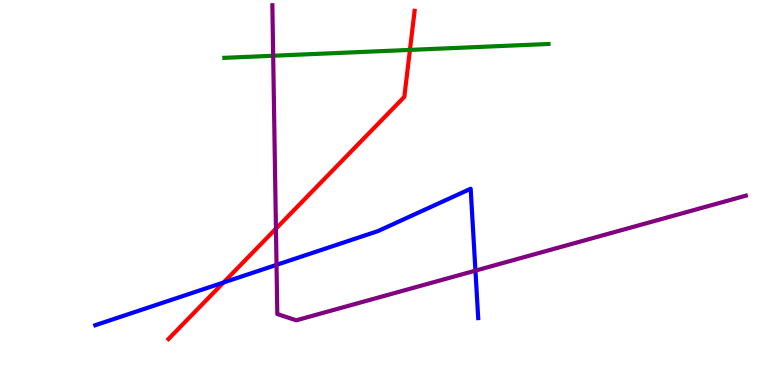[{'lines': ['blue', 'red'], 'intersections': [{'x': 2.88, 'y': 2.66}]}, {'lines': ['green', 'red'], 'intersections': [{'x': 5.29, 'y': 8.7}]}, {'lines': ['purple', 'red'], 'intersections': [{'x': 3.56, 'y': 4.06}]}, {'lines': ['blue', 'green'], 'intersections': []}, {'lines': ['blue', 'purple'], 'intersections': [{'x': 3.57, 'y': 3.12}, {'x': 6.13, 'y': 2.97}]}, {'lines': ['green', 'purple'], 'intersections': [{'x': 3.52, 'y': 8.55}]}]